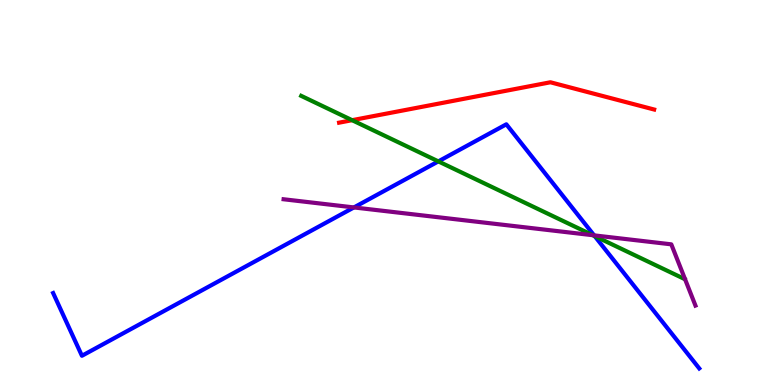[{'lines': ['blue', 'red'], 'intersections': []}, {'lines': ['green', 'red'], 'intersections': [{'x': 4.54, 'y': 6.88}]}, {'lines': ['purple', 'red'], 'intersections': []}, {'lines': ['blue', 'green'], 'intersections': [{'x': 5.66, 'y': 5.81}, {'x': 7.67, 'y': 3.87}]}, {'lines': ['blue', 'purple'], 'intersections': [{'x': 4.57, 'y': 4.61}, {'x': 7.67, 'y': 3.89}]}, {'lines': ['green', 'purple'], 'intersections': [{'x': 7.65, 'y': 3.89}]}]